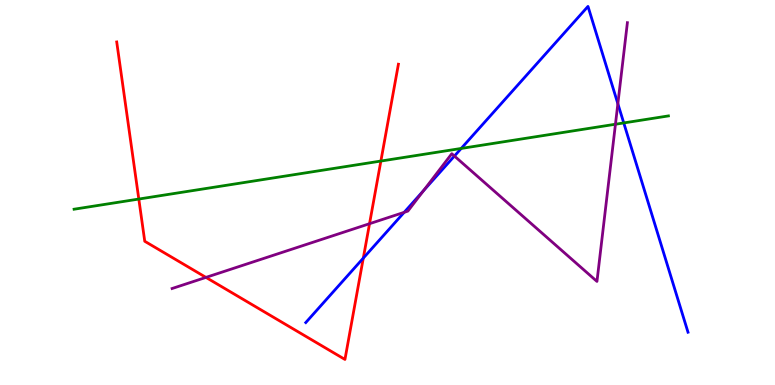[{'lines': ['blue', 'red'], 'intersections': [{'x': 4.69, 'y': 3.3}]}, {'lines': ['green', 'red'], 'intersections': [{'x': 1.79, 'y': 4.83}, {'x': 4.91, 'y': 5.82}]}, {'lines': ['purple', 'red'], 'intersections': [{'x': 2.66, 'y': 2.79}, {'x': 4.77, 'y': 4.19}]}, {'lines': ['blue', 'green'], 'intersections': [{'x': 5.95, 'y': 6.14}, {'x': 8.05, 'y': 6.81}]}, {'lines': ['blue', 'purple'], 'intersections': [{'x': 5.22, 'y': 4.48}, {'x': 5.46, 'y': 5.05}, {'x': 5.86, 'y': 5.95}, {'x': 7.97, 'y': 7.31}]}, {'lines': ['green', 'purple'], 'intersections': [{'x': 7.94, 'y': 6.77}]}]